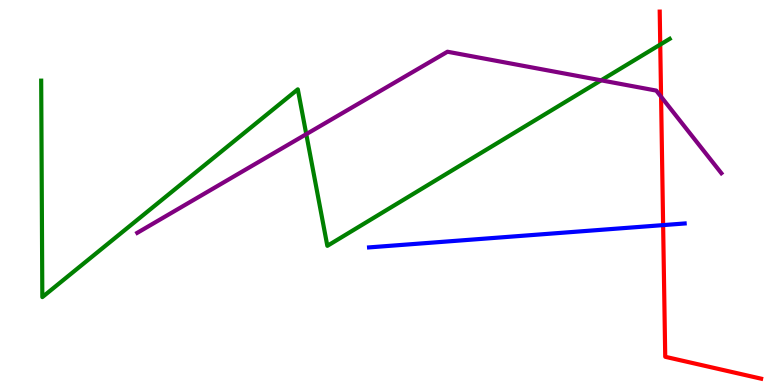[{'lines': ['blue', 'red'], 'intersections': [{'x': 8.56, 'y': 4.15}]}, {'lines': ['green', 'red'], 'intersections': [{'x': 8.52, 'y': 8.84}]}, {'lines': ['purple', 'red'], 'intersections': [{'x': 8.53, 'y': 7.49}]}, {'lines': ['blue', 'green'], 'intersections': []}, {'lines': ['blue', 'purple'], 'intersections': []}, {'lines': ['green', 'purple'], 'intersections': [{'x': 3.95, 'y': 6.52}, {'x': 7.76, 'y': 7.91}]}]